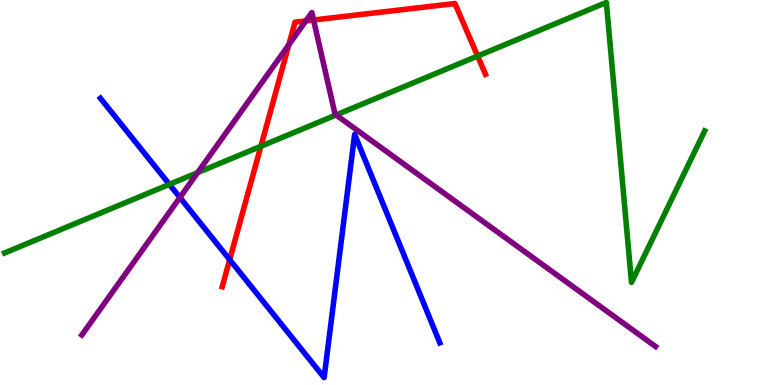[{'lines': ['blue', 'red'], 'intersections': [{'x': 2.96, 'y': 3.26}]}, {'lines': ['green', 'red'], 'intersections': [{'x': 3.37, 'y': 6.2}, {'x': 6.16, 'y': 8.54}]}, {'lines': ['purple', 'red'], 'intersections': [{'x': 3.73, 'y': 8.84}, {'x': 3.95, 'y': 9.46}, {'x': 4.05, 'y': 9.48}]}, {'lines': ['blue', 'green'], 'intersections': [{'x': 2.19, 'y': 5.21}]}, {'lines': ['blue', 'purple'], 'intersections': [{'x': 2.32, 'y': 4.87}]}, {'lines': ['green', 'purple'], 'intersections': [{'x': 2.55, 'y': 5.52}, {'x': 4.34, 'y': 7.01}]}]